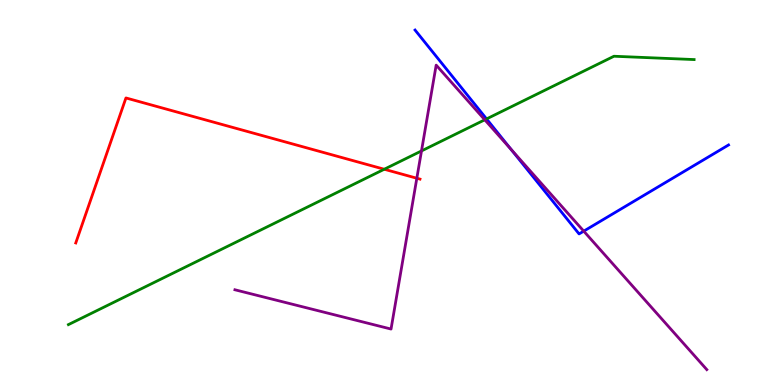[{'lines': ['blue', 'red'], 'intersections': []}, {'lines': ['green', 'red'], 'intersections': [{'x': 4.96, 'y': 5.6}]}, {'lines': ['purple', 'red'], 'intersections': [{'x': 5.38, 'y': 5.37}]}, {'lines': ['blue', 'green'], 'intersections': [{'x': 6.28, 'y': 6.91}]}, {'lines': ['blue', 'purple'], 'intersections': [{'x': 6.59, 'y': 6.12}, {'x': 7.53, 'y': 4.0}]}, {'lines': ['green', 'purple'], 'intersections': [{'x': 5.44, 'y': 6.08}, {'x': 6.26, 'y': 6.89}]}]